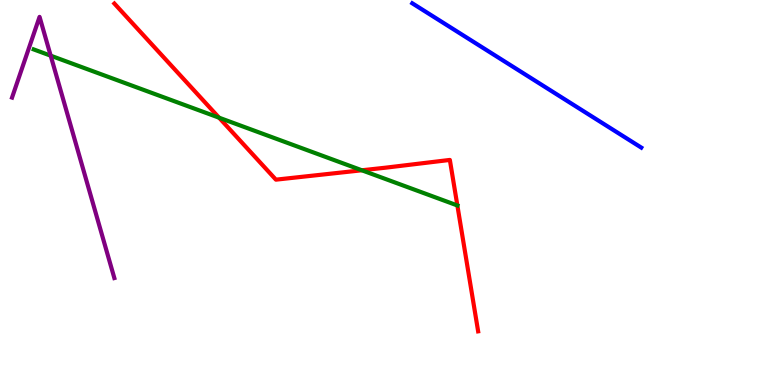[{'lines': ['blue', 'red'], 'intersections': []}, {'lines': ['green', 'red'], 'intersections': [{'x': 2.83, 'y': 6.94}, {'x': 4.67, 'y': 5.58}, {'x': 5.9, 'y': 4.66}]}, {'lines': ['purple', 'red'], 'intersections': []}, {'lines': ['blue', 'green'], 'intersections': []}, {'lines': ['blue', 'purple'], 'intersections': []}, {'lines': ['green', 'purple'], 'intersections': [{'x': 0.654, 'y': 8.55}]}]